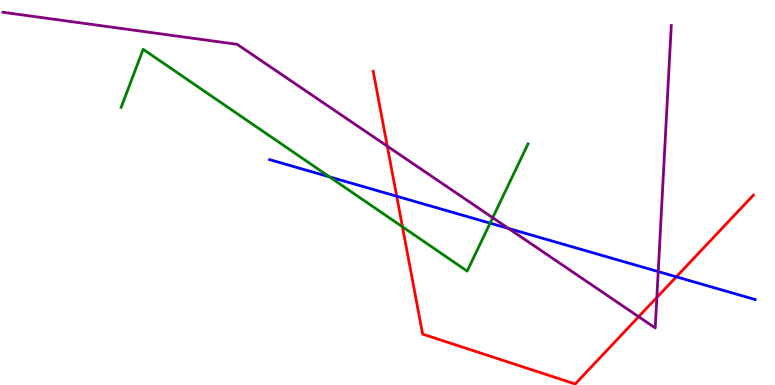[{'lines': ['blue', 'red'], 'intersections': [{'x': 5.12, 'y': 4.9}, {'x': 8.73, 'y': 2.81}]}, {'lines': ['green', 'red'], 'intersections': [{'x': 5.19, 'y': 4.11}]}, {'lines': ['purple', 'red'], 'intersections': [{'x': 5.0, 'y': 6.2}, {'x': 8.24, 'y': 1.77}, {'x': 8.48, 'y': 2.27}]}, {'lines': ['blue', 'green'], 'intersections': [{'x': 4.25, 'y': 5.41}, {'x': 6.32, 'y': 4.2}]}, {'lines': ['blue', 'purple'], 'intersections': [{'x': 6.56, 'y': 4.07}, {'x': 8.49, 'y': 2.95}]}, {'lines': ['green', 'purple'], 'intersections': [{'x': 6.36, 'y': 4.35}]}]